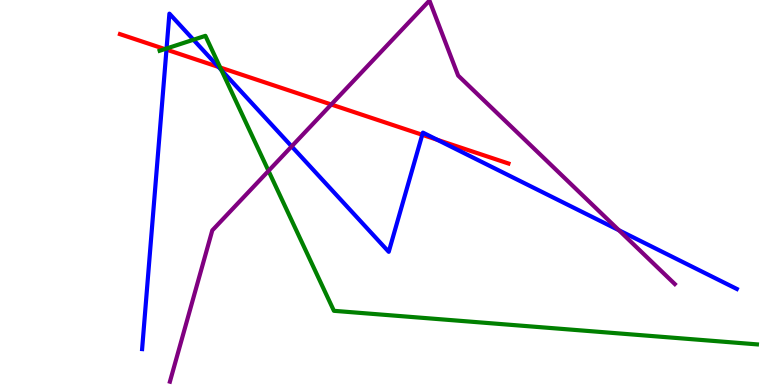[{'lines': ['blue', 'red'], 'intersections': [{'x': 2.15, 'y': 8.71}, {'x': 2.82, 'y': 8.26}, {'x': 5.45, 'y': 6.5}, {'x': 5.64, 'y': 6.37}]}, {'lines': ['green', 'red'], 'intersections': [{'x': 2.13, 'y': 8.73}, {'x': 2.84, 'y': 8.25}]}, {'lines': ['purple', 'red'], 'intersections': [{'x': 4.27, 'y': 7.29}]}, {'lines': ['blue', 'green'], 'intersections': [{'x': 2.15, 'y': 8.74}, {'x': 2.5, 'y': 8.97}, {'x': 2.86, 'y': 8.18}]}, {'lines': ['blue', 'purple'], 'intersections': [{'x': 3.76, 'y': 6.2}, {'x': 7.99, 'y': 4.02}]}, {'lines': ['green', 'purple'], 'intersections': [{'x': 3.46, 'y': 5.56}]}]